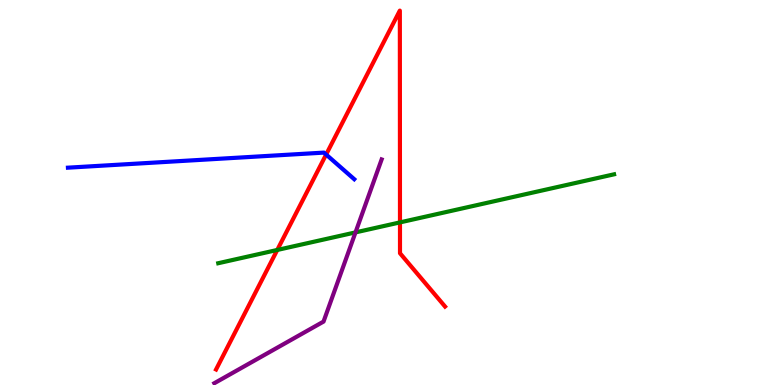[{'lines': ['blue', 'red'], 'intersections': [{'x': 4.21, 'y': 5.99}]}, {'lines': ['green', 'red'], 'intersections': [{'x': 3.58, 'y': 3.51}, {'x': 5.16, 'y': 4.22}]}, {'lines': ['purple', 'red'], 'intersections': []}, {'lines': ['blue', 'green'], 'intersections': []}, {'lines': ['blue', 'purple'], 'intersections': []}, {'lines': ['green', 'purple'], 'intersections': [{'x': 4.59, 'y': 3.96}]}]